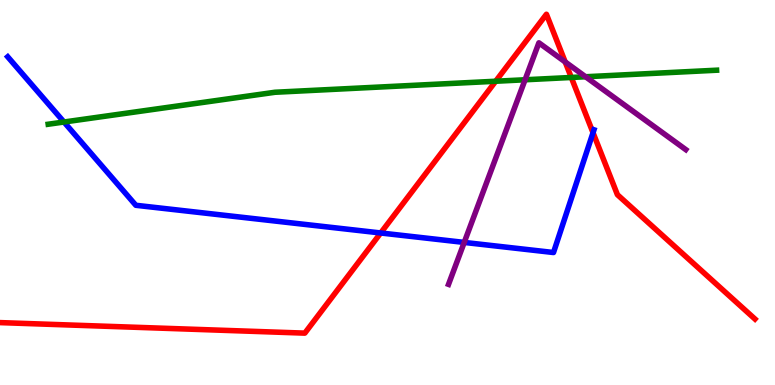[{'lines': ['blue', 'red'], 'intersections': [{'x': 4.91, 'y': 3.95}, {'x': 7.65, 'y': 6.55}]}, {'lines': ['green', 'red'], 'intersections': [{'x': 6.4, 'y': 7.89}, {'x': 7.37, 'y': 7.99}]}, {'lines': ['purple', 'red'], 'intersections': [{'x': 7.29, 'y': 8.39}]}, {'lines': ['blue', 'green'], 'intersections': [{'x': 0.826, 'y': 6.83}]}, {'lines': ['blue', 'purple'], 'intersections': [{'x': 5.99, 'y': 3.7}]}, {'lines': ['green', 'purple'], 'intersections': [{'x': 6.78, 'y': 7.93}, {'x': 7.56, 'y': 8.01}]}]